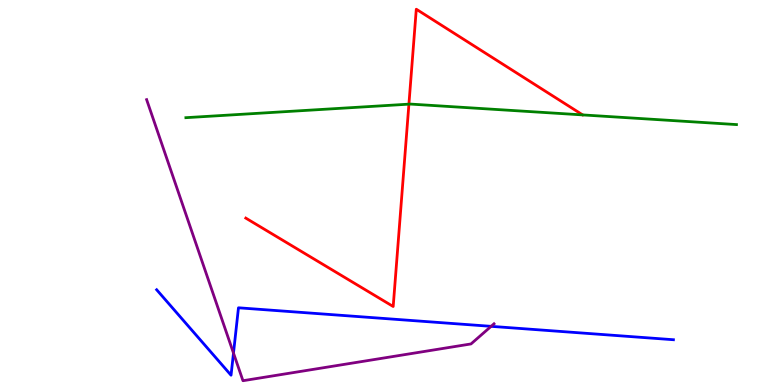[{'lines': ['blue', 'red'], 'intersections': []}, {'lines': ['green', 'red'], 'intersections': [{'x': 5.28, 'y': 7.29}]}, {'lines': ['purple', 'red'], 'intersections': []}, {'lines': ['blue', 'green'], 'intersections': []}, {'lines': ['blue', 'purple'], 'intersections': [{'x': 3.01, 'y': 0.829}, {'x': 6.34, 'y': 1.52}]}, {'lines': ['green', 'purple'], 'intersections': []}]